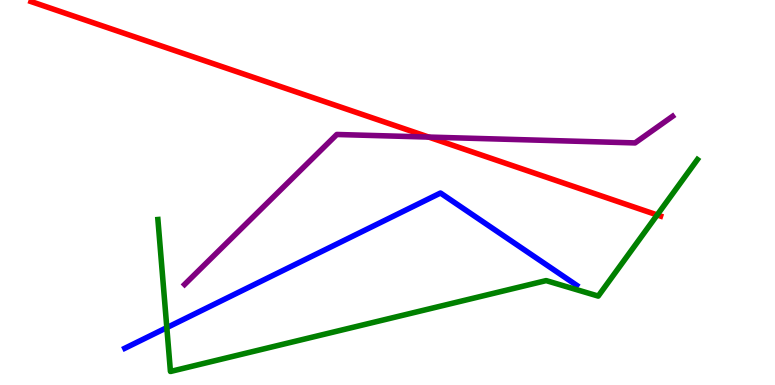[{'lines': ['blue', 'red'], 'intersections': []}, {'lines': ['green', 'red'], 'intersections': [{'x': 8.48, 'y': 4.42}]}, {'lines': ['purple', 'red'], 'intersections': [{'x': 5.53, 'y': 6.44}]}, {'lines': ['blue', 'green'], 'intersections': [{'x': 2.15, 'y': 1.49}]}, {'lines': ['blue', 'purple'], 'intersections': []}, {'lines': ['green', 'purple'], 'intersections': []}]